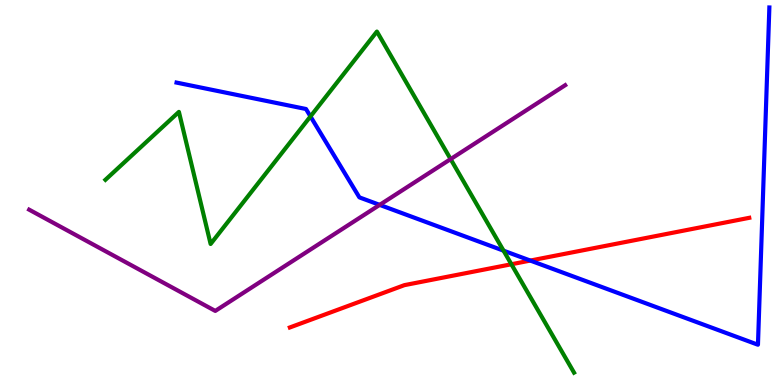[{'lines': ['blue', 'red'], 'intersections': [{'x': 6.84, 'y': 3.23}]}, {'lines': ['green', 'red'], 'intersections': [{'x': 6.6, 'y': 3.14}]}, {'lines': ['purple', 'red'], 'intersections': []}, {'lines': ['blue', 'green'], 'intersections': [{'x': 4.01, 'y': 6.98}, {'x': 6.5, 'y': 3.49}]}, {'lines': ['blue', 'purple'], 'intersections': [{'x': 4.9, 'y': 4.68}]}, {'lines': ['green', 'purple'], 'intersections': [{'x': 5.81, 'y': 5.87}]}]